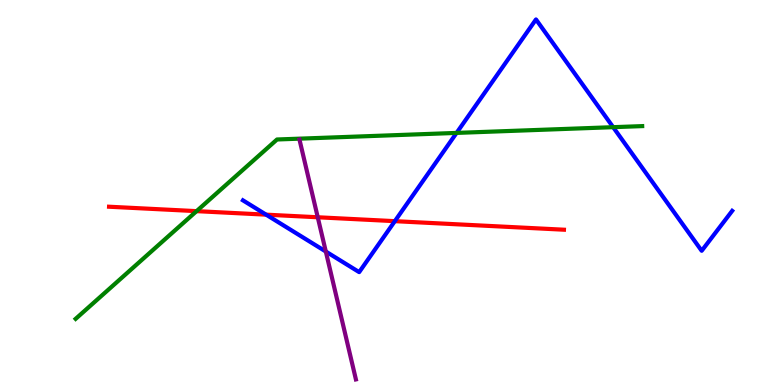[{'lines': ['blue', 'red'], 'intersections': [{'x': 3.43, 'y': 4.42}, {'x': 5.09, 'y': 4.26}]}, {'lines': ['green', 'red'], 'intersections': [{'x': 2.54, 'y': 4.52}]}, {'lines': ['purple', 'red'], 'intersections': [{'x': 4.1, 'y': 4.36}]}, {'lines': ['blue', 'green'], 'intersections': [{'x': 5.89, 'y': 6.55}, {'x': 7.91, 'y': 6.7}]}, {'lines': ['blue', 'purple'], 'intersections': [{'x': 4.2, 'y': 3.47}]}, {'lines': ['green', 'purple'], 'intersections': []}]